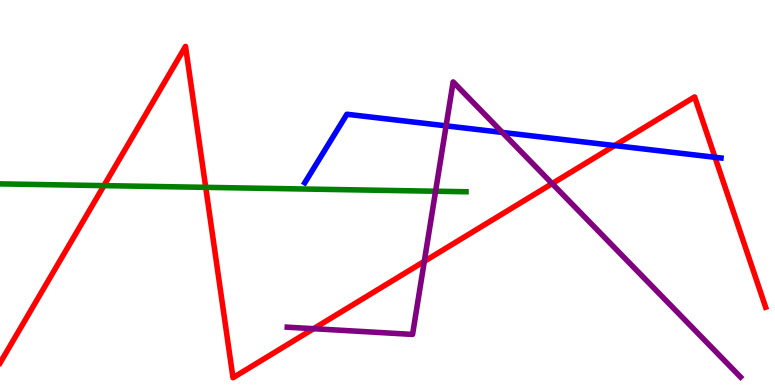[{'lines': ['blue', 'red'], 'intersections': [{'x': 7.93, 'y': 6.22}, {'x': 9.23, 'y': 5.91}]}, {'lines': ['green', 'red'], 'intersections': [{'x': 1.34, 'y': 5.18}, {'x': 2.65, 'y': 5.13}]}, {'lines': ['purple', 'red'], 'intersections': [{'x': 4.05, 'y': 1.46}, {'x': 5.47, 'y': 3.21}, {'x': 7.12, 'y': 5.23}]}, {'lines': ['blue', 'green'], 'intersections': []}, {'lines': ['blue', 'purple'], 'intersections': [{'x': 5.76, 'y': 6.73}, {'x': 6.48, 'y': 6.56}]}, {'lines': ['green', 'purple'], 'intersections': [{'x': 5.62, 'y': 5.03}]}]